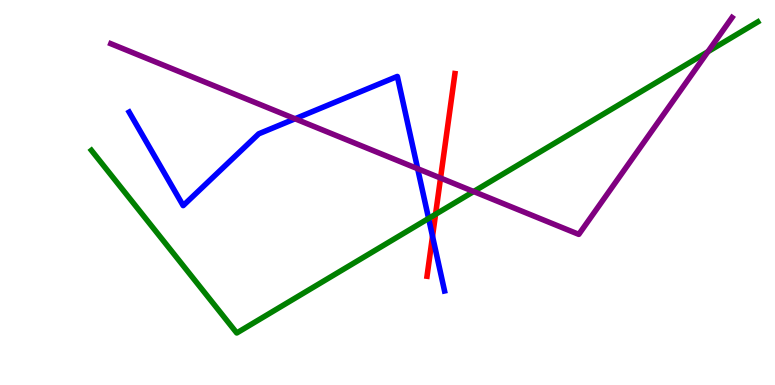[{'lines': ['blue', 'red'], 'intersections': [{'x': 5.58, 'y': 3.86}]}, {'lines': ['green', 'red'], 'intersections': [{'x': 5.62, 'y': 4.43}]}, {'lines': ['purple', 'red'], 'intersections': [{'x': 5.68, 'y': 5.38}]}, {'lines': ['blue', 'green'], 'intersections': [{'x': 5.53, 'y': 4.33}]}, {'lines': ['blue', 'purple'], 'intersections': [{'x': 3.81, 'y': 6.92}, {'x': 5.39, 'y': 5.62}]}, {'lines': ['green', 'purple'], 'intersections': [{'x': 6.11, 'y': 5.03}, {'x': 9.13, 'y': 8.66}]}]